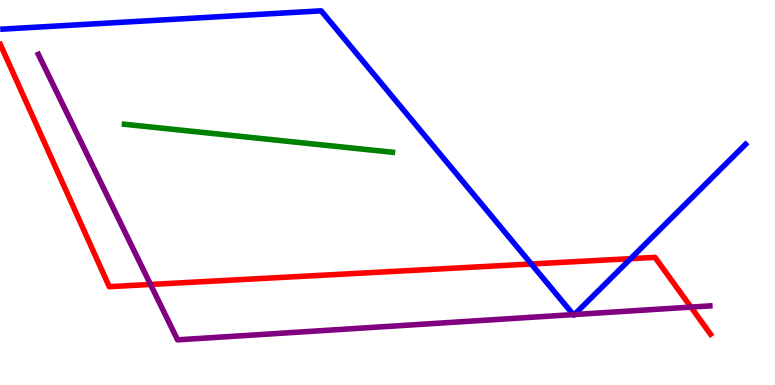[{'lines': ['blue', 'red'], 'intersections': [{'x': 6.86, 'y': 3.14}, {'x': 8.14, 'y': 3.28}]}, {'lines': ['green', 'red'], 'intersections': []}, {'lines': ['purple', 'red'], 'intersections': [{'x': 1.94, 'y': 2.61}, {'x': 8.92, 'y': 2.02}]}, {'lines': ['blue', 'green'], 'intersections': []}, {'lines': ['blue', 'purple'], 'intersections': [{'x': 7.4, 'y': 1.83}, {'x': 7.41, 'y': 1.83}]}, {'lines': ['green', 'purple'], 'intersections': []}]